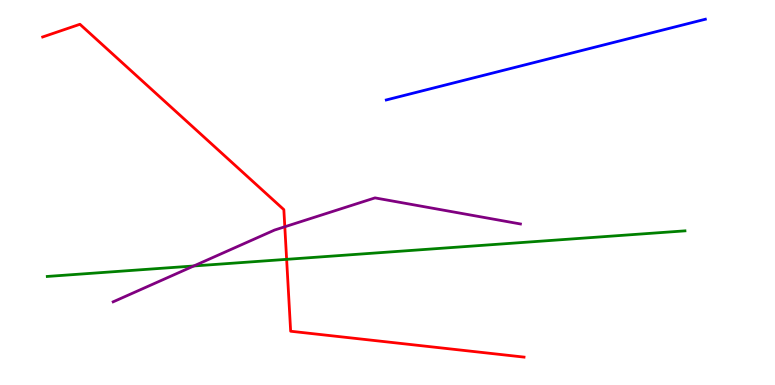[{'lines': ['blue', 'red'], 'intersections': []}, {'lines': ['green', 'red'], 'intersections': [{'x': 3.7, 'y': 3.26}]}, {'lines': ['purple', 'red'], 'intersections': [{'x': 3.67, 'y': 4.11}]}, {'lines': ['blue', 'green'], 'intersections': []}, {'lines': ['blue', 'purple'], 'intersections': []}, {'lines': ['green', 'purple'], 'intersections': [{'x': 2.5, 'y': 3.09}]}]